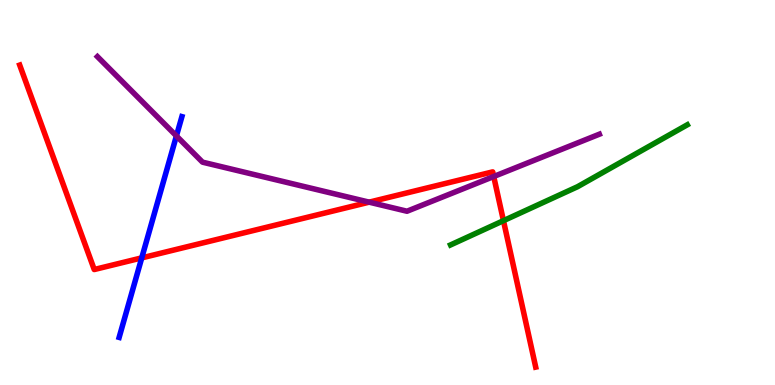[{'lines': ['blue', 'red'], 'intersections': [{'x': 1.83, 'y': 3.3}]}, {'lines': ['green', 'red'], 'intersections': [{'x': 6.5, 'y': 4.27}]}, {'lines': ['purple', 'red'], 'intersections': [{'x': 4.76, 'y': 4.75}, {'x': 6.37, 'y': 5.42}]}, {'lines': ['blue', 'green'], 'intersections': []}, {'lines': ['blue', 'purple'], 'intersections': [{'x': 2.28, 'y': 6.47}]}, {'lines': ['green', 'purple'], 'intersections': []}]